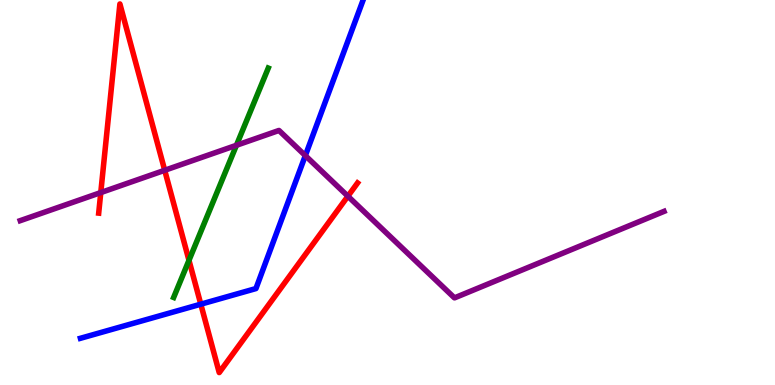[{'lines': ['blue', 'red'], 'intersections': [{'x': 2.59, 'y': 2.1}]}, {'lines': ['green', 'red'], 'intersections': [{'x': 2.44, 'y': 3.24}]}, {'lines': ['purple', 'red'], 'intersections': [{'x': 1.3, 'y': 5.0}, {'x': 2.13, 'y': 5.58}, {'x': 4.49, 'y': 4.9}]}, {'lines': ['blue', 'green'], 'intersections': []}, {'lines': ['blue', 'purple'], 'intersections': [{'x': 3.94, 'y': 5.96}]}, {'lines': ['green', 'purple'], 'intersections': [{'x': 3.05, 'y': 6.23}]}]